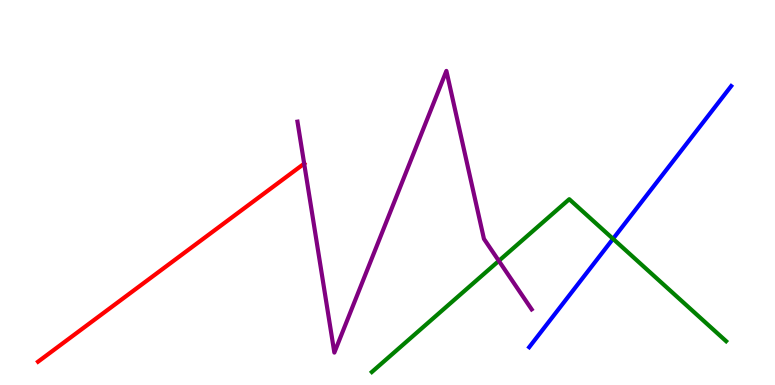[{'lines': ['blue', 'red'], 'intersections': []}, {'lines': ['green', 'red'], 'intersections': []}, {'lines': ['purple', 'red'], 'intersections': [{'x': 3.92, 'y': 5.75}]}, {'lines': ['blue', 'green'], 'intersections': [{'x': 7.91, 'y': 3.8}]}, {'lines': ['blue', 'purple'], 'intersections': []}, {'lines': ['green', 'purple'], 'intersections': [{'x': 6.44, 'y': 3.22}]}]